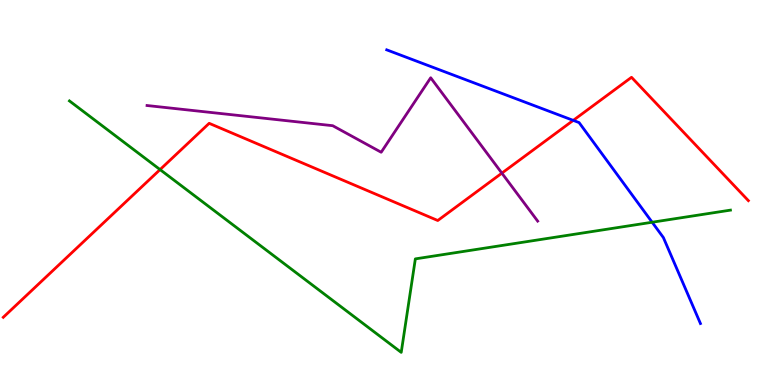[{'lines': ['blue', 'red'], 'intersections': [{'x': 7.4, 'y': 6.87}]}, {'lines': ['green', 'red'], 'intersections': [{'x': 2.07, 'y': 5.6}]}, {'lines': ['purple', 'red'], 'intersections': [{'x': 6.48, 'y': 5.5}]}, {'lines': ['blue', 'green'], 'intersections': [{'x': 8.41, 'y': 4.23}]}, {'lines': ['blue', 'purple'], 'intersections': []}, {'lines': ['green', 'purple'], 'intersections': []}]